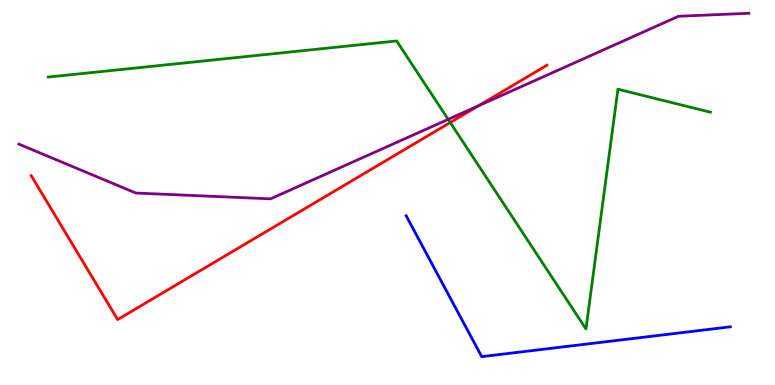[{'lines': ['blue', 'red'], 'intersections': []}, {'lines': ['green', 'red'], 'intersections': [{'x': 5.81, 'y': 6.82}]}, {'lines': ['purple', 'red'], 'intersections': [{'x': 6.17, 'y': 7.25}]}, {'lines': ['blue', 'green'], 'intersections': []}, {'lines': ['blue', 'purple'], 'intersections': []}, {'lines': ['green', 'purple'], 'intersections': [{'x': 5.78, 'y': 6.9}]}]